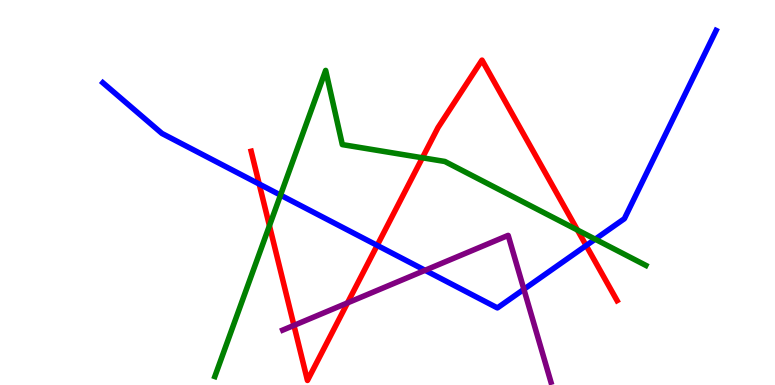[{'lines': ['blue', 'red'], 'intersections': [{'x': 3.34, 'y': 5.22}, {'x': 4.87, 'y': 3.63}, {'x': 7.56, 'y': 3.62}]}, {'lines': ['green', 'red'], 'intersections': [{'x': 3.48, 'y': 4.14}, {'x': 5.45, 'y': 5.9}, {'x': 7.45, 'y': 4.03}]}, {'lines': ['purple', 'red'], 'intersections': [{'x': 3.79, 'y': 1.55}, {'x': 4.48, 'y': 2.13}]}, {'lines': ['blue', 'green'], 'intersections': [{'x': 3.62, 'y': 4.93}, {'x': 7.68, 'y': 3.79}]}, {'lines': ['blue', 'purple'], 'intersections': [{'x': 5.48, 'y': 2.98}, {'x': 6.76, 'y': 2.49}]}, {'lines': ['green', 'purple'], 'intersections': []}]